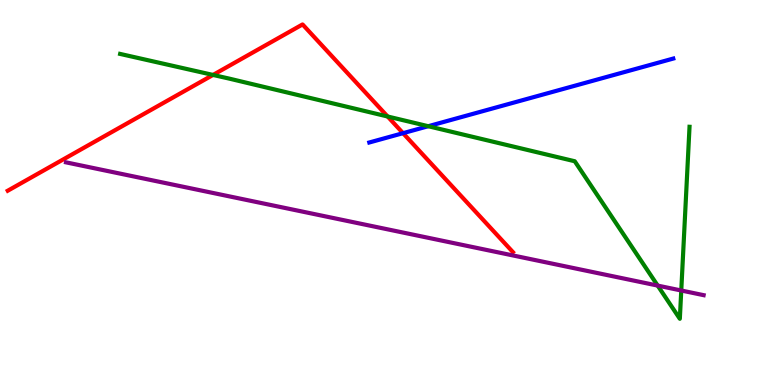[{'lines': ['blue', 'red'], 'intersections': [{'x': 5.2, 'y': 6.54}]}, {'lines': ['green', 'red'], 'intersections': [{'x': 2.75, 'y': 8.05}, {'x': 5.0, 'y': 6.97}]}, {'lines': ['purple', 'red'], 'intersections': []}, {'lines': ['blue', 'green'], 'intersections': [{'x': 5.53, 'y': 6.72}]}, {'lines': ['blue', 'purple'], 'intersections': []}, {'lines': ['green', 'purple'], 'intersections': [{'x': 8.49, 'y': 2.58}, {'x': 8.79, 'y': 2.45}]}]